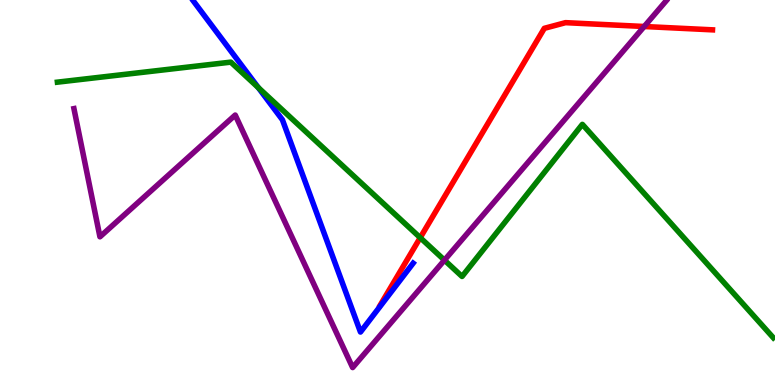[{'lines': ['blue', 'red'], 'intersections': []}, {'lines': ['green', 'red'], 'intersections': [{'x': 5.42, 'y': 3.83}]}, {'lines': ['purple', 'red'], 'intersections': [{'x': 8.31, 'y': 9.31}]}, {'lines': ['blue', 'green'], 'intersections': [{'x': 3.33, 'y': 7.72}]}, {'lines': ['blue', 'purple'], 'intersections': []}, {'lines': ['green', 'purple'], 'intersections': [{'x': 5.73, 'y': 3.24}]}]